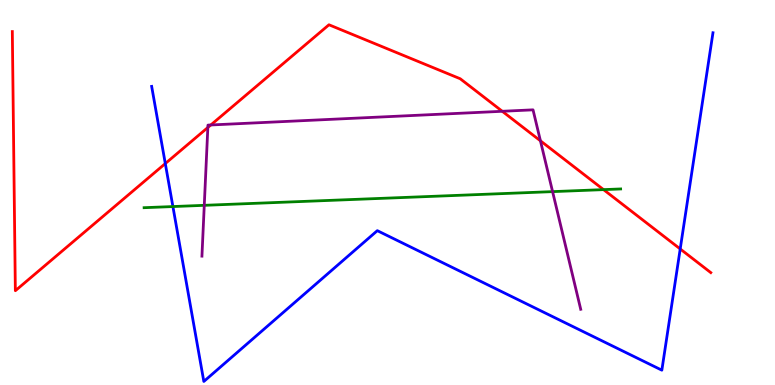[{'lines': ['blue', 'red'], 'intersections': [{'x': 2.13, 'y': 5.75}, {'x': 8.78, 'y': 3.53}]}, {'lines': ['green', 'red'], 'intersections': [{'x': 7.79, 'y': 5.07}]}, {'lines': ['purple', 'red'], 'intersections': [{'x': 2.68, 'y': 6.69}, {'x': 2.72, 'y': 6.75}, {'x': 6.48, 'y': 7.11}, {'x': 6.97, 'y': 6.34}]}, {'lines': ['blue', 'green'], 'intersections': [{'x': 2.23, 'y': 4.63}]}, {'lines': ['blue', 'purple'], 'intersections': []}, {'lines': ['green', 'purple'], 'intersections': [{'x': 2.64, 'y': 4.67}, {'x': 7.13, 'y': 5.02}]}]